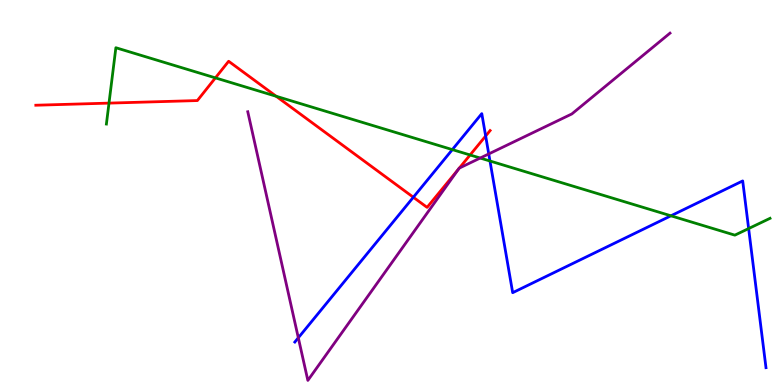[{'lines': ['blue', 'red'], 'intersections': [{'x': 5.33, 'y': 4.88}, {'x': 6.27, 'y': 6.47}]}, {'lines': ['green', 'red'], 'intersections': [{'x': 1.41, 'y': 7.32}, {'x': 2.78, 'y': 7.98}, {'x': 3.56, 'y': 7.5}, {'x': 6.07, 'y': 5.97}]}, {'lines': ['purple', 'red'], 'intersections': [{'x': 5.92, 'y': 5.61}, {'x': 5.93, 'y': 5.63}]}, {'lines': ['blue', 'green'], 'intersections': [{'x': 5.84, 'y': 6.11}, {'x': 6.32, 'y': 5.82}, {'x': 8.66, 'y': 4.39}, {'x': 9.66, 'y': 4.06}]}, {'lines': ['blue', 'purple'], 'intersections': [{'x': 3.85, 'y': 1.23}, {'x': 6.31, 'y': 6.0}]}, {'lines': ['green', 'purple'], 'intersections': [{'x': 6.2, 'y': 5.89}]}]